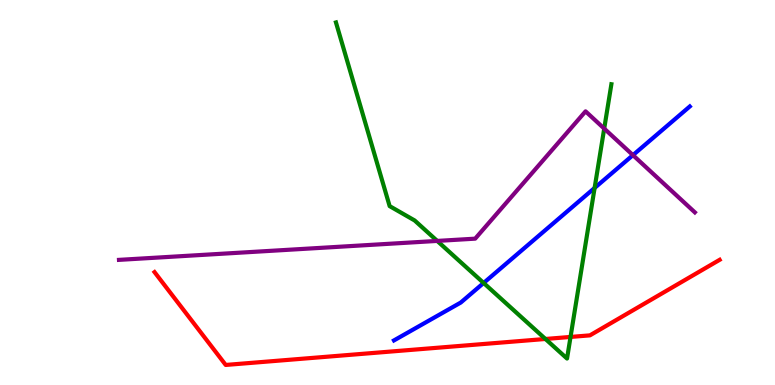[{'lines': ['blue', 'red'], 'intersections': []}, {'lines': ['green', 'red'], 'intersections': [{'x': 7.04, 'y': 1.2}, {'x': 7.36, 'y': 1.25}]}, {'lines': ['purple', 'red'], 'intersections': []}, {'lines': ['blue', 'green'], 'intersections': [{'x': 6.24, 'y': 2.65}, {'x': 7.67, 'y': 5.12}]}, {'lines': ['blue', 'purple'], 'intersections': [{'x': 8.17, 'y': 5.97}]}, {'lines': ['green', 'purple'], 'intersections': [{'x': 5.64, 'y': 3.74}, {'x': 7.8, 'y': 6.66}]}]